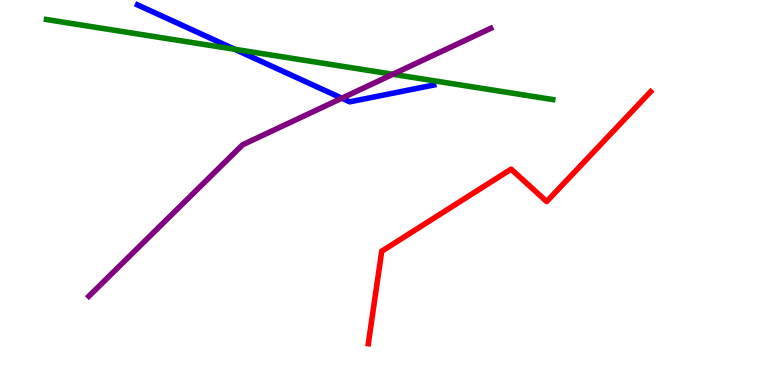[{'lines': ['blue', 'red'], 'intersections': []}, {'lines': ['green', 'red'], 'intersections': []}, {'lines': ['purple', 'red'], 'intersections': []}, {'lines': ['blue', 'green'], 'intersections': [{'x': 3.03, 'y': 8.72}]}, {'lines': ['blue', 'purple'], 'intersections': [{'x': 4.41, 'y': 7.45}]}, {'lines': ['green', 'purple'], 'intersections': [{'x': 5.07, 'y': 8.07}]}]